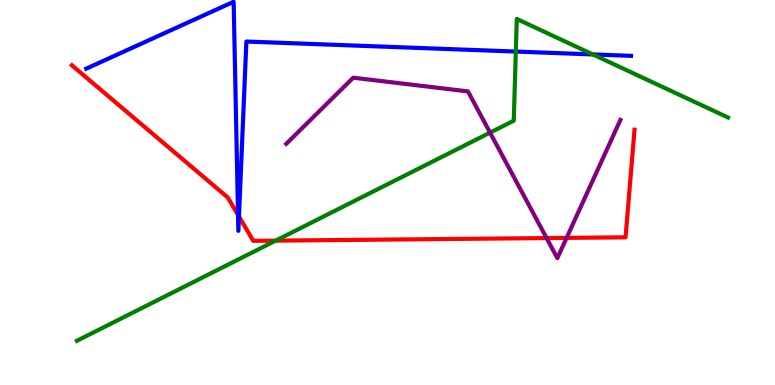[{'lines': ['blue', 'red'], 'intersections': [{'x': 3.07, 'y': 4.42}, {'x': 3.08, 'y': 4.38}]}, {'lines': ['green', 'red'], 'intersections': [{'x': 3.56, 'y': 3.75}]}, {'lines': ['purple', 'red'], 'intersections': [{'x': 7.05, 'y': 3.82}, {'x': 7.31, 'y': 3.82}]}, {'lines': ['blue', 'green'], 'intersections': [{'x': 6.66, 'y': 8.66}, {'x': 7.65, 'y': 8.59}]}, {'lines': ['blue', 'purple'], 'intersections': []}, {'lines': ['green', 'purple'], 'intersections': [{'x': 6.32, 'y': 6.56}]}]